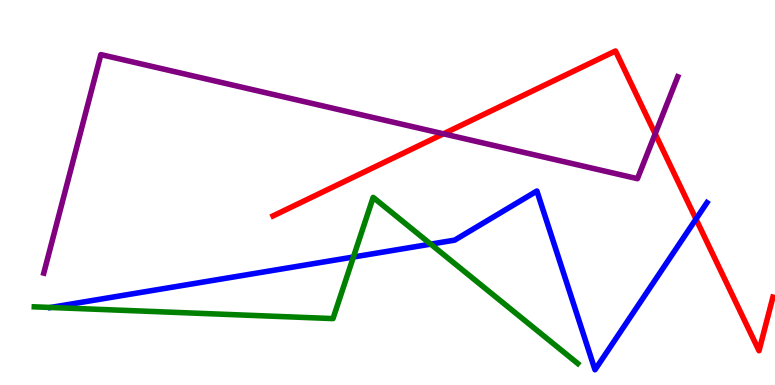[{'lines': ['blue', 'red'], 'intersections': [{'x': 8.98, 'y': 4.31}]}, {'lines': ['green', 'red'], 'intersections': []}, {'lines': ['purple', 'red'], 'intersections': [{'x': 5.72, 'y': 6.52}, {'x': 8.45, 'y': 6.52}]}, {'lines': ['blue', 'green'], 'intersections': [{'x': 0.652, 'y': 2.01}, {'x': 4.56, 'y': 3.32}, {'x': 5.56, 'y': 3.66}]}, {'lines': ['blue', 'purple'], 'intersections': []}, {'lines': ['green', 'purple'], 'intersections': []}]